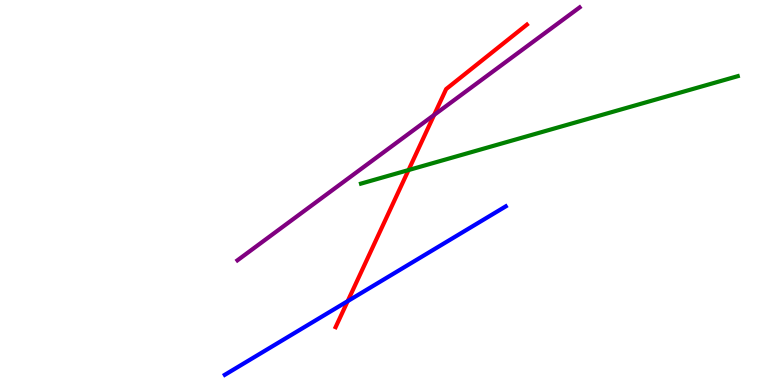[{'lines': ['blue', 'red'], 'intersections': [{'x': 4.49, 'y': 2.18}]}, {'lines': ['green', 'red'], 'intersections': [{'x': 5.27, 'y': 5.58}]}, {'lines': ['purple', 'red'], 'intersections': [{'x': 5.6, 'y': 7.01}]}, {'lines': ['blue', 'green'], 'intersections': []}, {'lines': ['blue', 'purple'], 'intersections': []}, {'lines': ['green', 'purple'], 'intersections': []}]